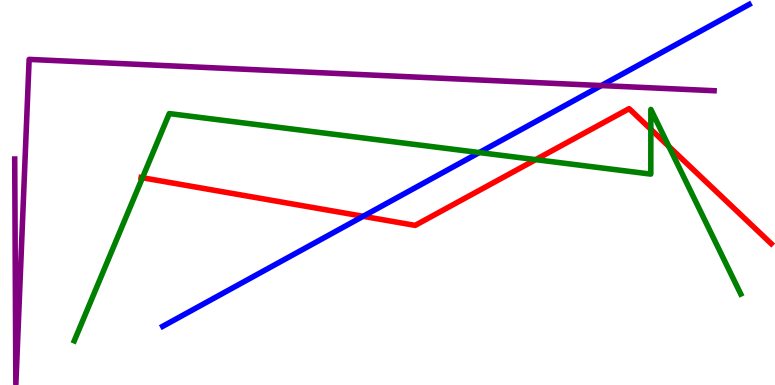[{'lines': ['blue', 'red'], 'intersections': [{'x': 4.69, 'y': 4.38}]}, {'lines': ['green', 'red'], 'intersections': [{'x': 1.84, 'y': 5.38}, {'x': 6.91, 'y': 5.85}, {'x': 8.4, 'y': 6.64}, {'x': 8.63, 'y': 6.2}]}, {'lines': ['purple', 'red'], 'intersections': []}, {'lines': ['blue', 'green'], 'intersections': [{'x': 6.18, 'y': 6.04}]}, {'lines': ['blue', 'purple'], 'intersections': [{'x': 7.76, 'y': 7.78}]}, {'lines': ['green', 'purple'], 'intersections': []}]